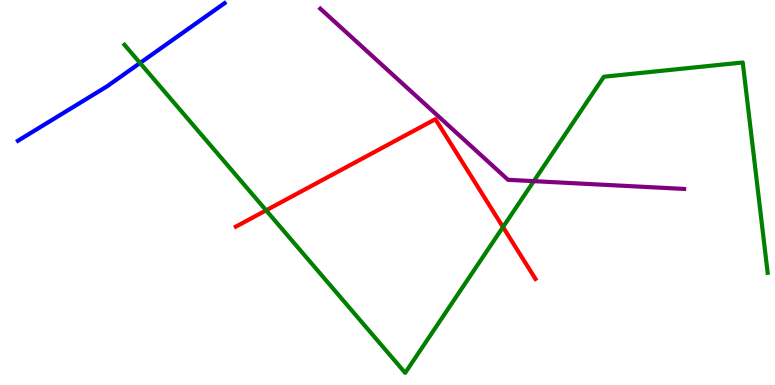[{'lines': ['blue', 'red'], 'intersections': []}, {'lines': ['green', 'red'], 'intersections': [{'x': 3.43, 'y': 4.54}, {'x': 6.49, 'y': 4.1}]}, {'lines': ['purple', 'red'], 'intersections': []}, {'lines': ['blue', 'green'], 'intersections': [{'x': 1.81, 'y': 8.36}]}, {'lines': ['blue', 'purple'], 'intersections': []}, {'lines': ['green', 'purple'], 'intersections': [{'x': 6.89, 'y': 5.29}]}]